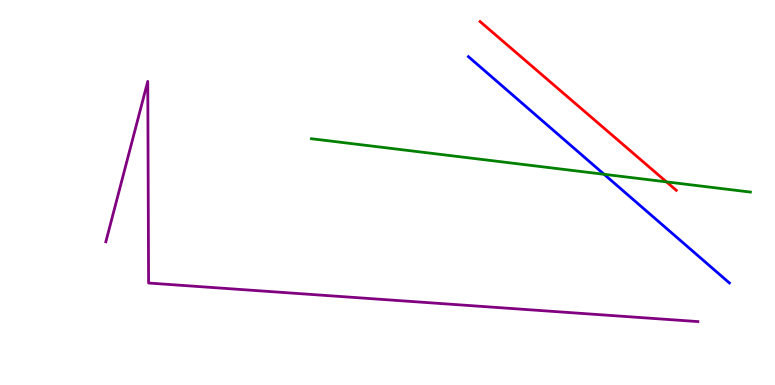[{'lines': ['blue', 'red'], 'intersections': []}, {'lines': ['green', 'red'], 'intersections': [{'x': 8.6, 'y': 5.28}]}, {'lines': ['purple', 'red'], 'intersections': []}, {'lines': ['blue', 'green'], 'intersections': [{'x': 7.79, 'y': 5.47}]}, {'lines': ['blue', 'purple'], 'intersections': []}, {'lines': ['green', 'purple'], 'intersections': []}]